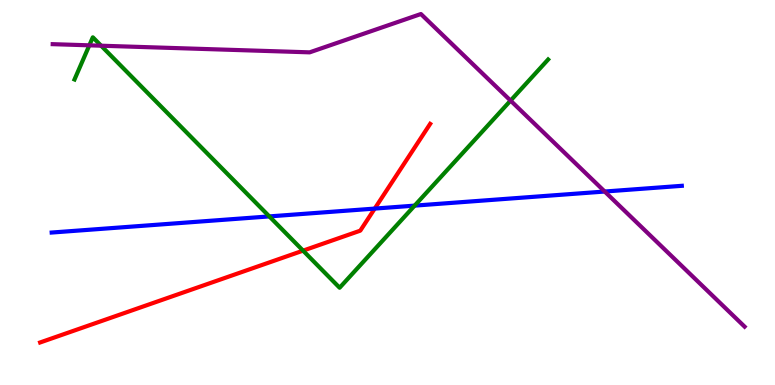[{'lines': ['blue', 'red'], 'intersections': [{'x': 4.84, 'y': 4.58}]}, {'lines': ['green', 'red'], 'intersections': [{'x': 3.91, 'y': 3.49}]}, {'lines': ['purple', 'red'], 'intersections': []}, {'lines': ['blue', 'green'], 'intersections': [{'x': 3.48, 'y': 4.38}, {'x': 5.35, 'y': 4.66}]}, {'lines': ['blue', 'purple'], 'intersections': [{'x': 7.8, 'y': 5.03}]}, {'lines': ['green', 'purple'], 'intersections': [{'x': 1.15, 'y': 8.82}, {'x': 1.3, 'y': 8.81}, {'x': 6.59, 'y': 7.39}]}]